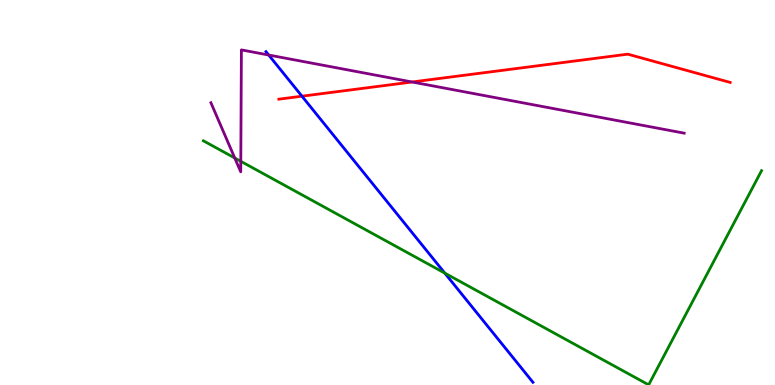[{'lines': ['blue', 'red'], 'intersections': [{'x': 3.9, 'y': 7.5}]}, {'lines': ['green', 'red'], 'intersections': []}, {'lines': ['purple', 'red'], 'intersections': [{'x': 5.32, 'y': 7.87}]}, {'lines': ['blue', 'green'], 'intersections': [{'x': 5.74, 'y': 2.91}]}, {'lines': ['blue', 'purple'], 'intersections': [{'x': 3.47, 'y': 8.57}]}, {'lines': ['green', 'purple'], 'intersections': [{'x': 3.03, 'y': 5.9}, {'x': 3.11, 'y': 5.81}]}]